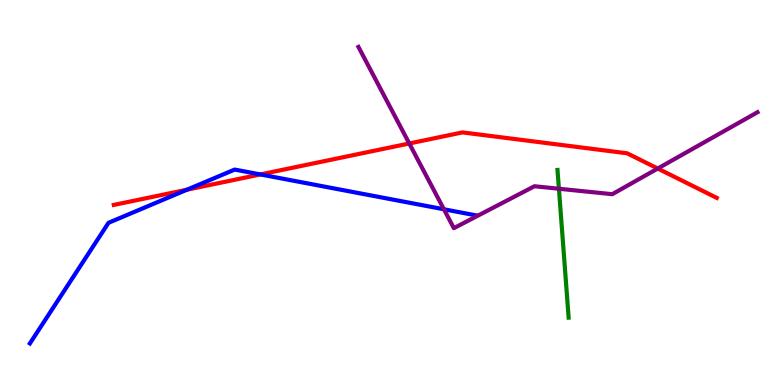[{'lines': ['blue', 'red'], 'intersections': [{'x': 2.41, 'y': 5.07}, {'x': 3.36, 'y': 5.47}]}, {'lines': ['green', 'red'], 'intersections': []}, {'lines': ['purple', 'red'], 'intersections': [{'x': 5.28, 'y': 6.27}, {'x': 8.49, 'y': 5.62}]}, {'lines': ['blue', 'green'], 'intersections': []}, {'lines': ['blue', 'purple'], 'intersections': [{'x': 5.73, 'y': 4.56}]}, {'lines': ['green', 'purple'], 'intersections': [{'x': 7.21, 'y': 5.1}]}]